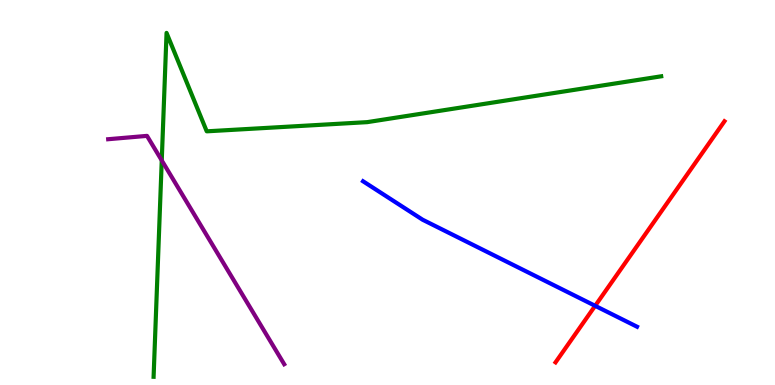[{'lines': ['blue', 'red'], 'intersections': [{'x': 7.68, 'y': 2.06}]}, {'lines': ['green', 'red'], 'intersections': []}, {'lines': ['purple', 'red'], 'intersections': []}, {'lines': ['blue', 'green'], 'intersections': []}, {'lines': ['blue', 'purple'], 'intersections': []}, {'lines': ['green', 'purple'], 'intersections': [{'x': 2.09, 'y': 5.83}]}]